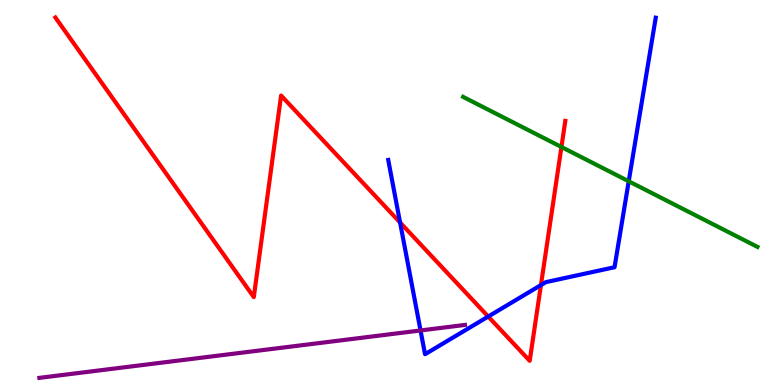[{'lines': ['blue', 'red'], 'intersections': [{'x': 5.16, 'y': 4.22}, {'x': 6.3, 'y': 1.78}, {'x': 6.98, 'y': 2.6}]}, {'lines': ['green', 'red'], 'intersections': [{'x': 7.24, 'y': 6.18}]}, {'lines': ['purple', 'red'], 'intersections': []}, {'lines': ['blue', 'green'], 'intersections': [{'x': 8.11, 'y': 5.29}]}, {'lines': ['blue', 'purple'], 'intersections': [{'x': 5.43, 'y': 1.42}]}, {'lines': ['green', 'purple'], 'intersections': []}]